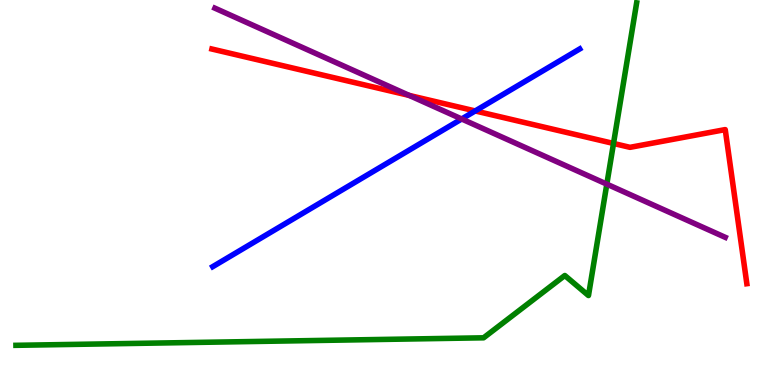[{'lines': ['blue', 'red'], 'intersections': [{'x': 6.13, 'y': 7.12}]}, {'lines': ['green', 'red'], 'intersections': [{'x': 7.92, 'y': 6.27}]}, {'lines': ['purple', 'red'], 'intersections': [{'x': 5.28, 'y': 7.52}]}, {'lines': ['blue', 'green'], 'intersections': []}, {'lines': ['blue', 'purple'], 'intersections': [{'x': 5.96, 'y': 6.91}]}, {'lines': ['green', 'purple'], 'intersections': [{'x': 7.83, 'y': 5.22}]}]